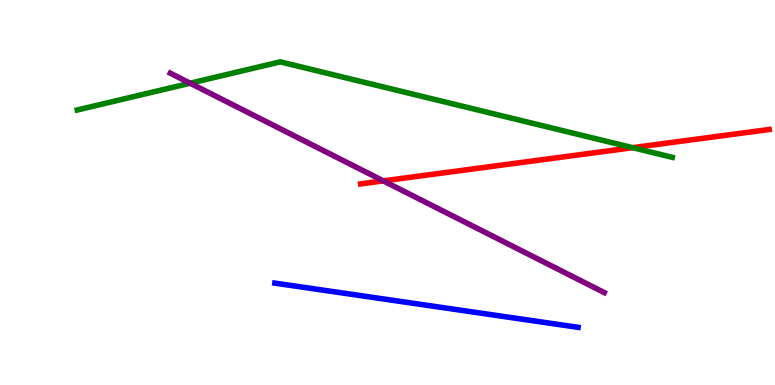[{'lines': ['blue', 'red'], 'intersections': []}, {'lines': ['green', 'red'], 'intersections': [{'x': 8.16, 'y': 6.16}]}, {'lines': ['purple', 'red'], 'intersections': [{'x': 4.95, 'y': 5.3}]}, {'lines': ['blue', 'green'], 'intersections': []}, {'lines': ['blue', 'purple'], 'intersections': []}, {'lines': ['green', 'purple'], 'intersections': [{'x': 2.45, 'y': 7.84}]}]